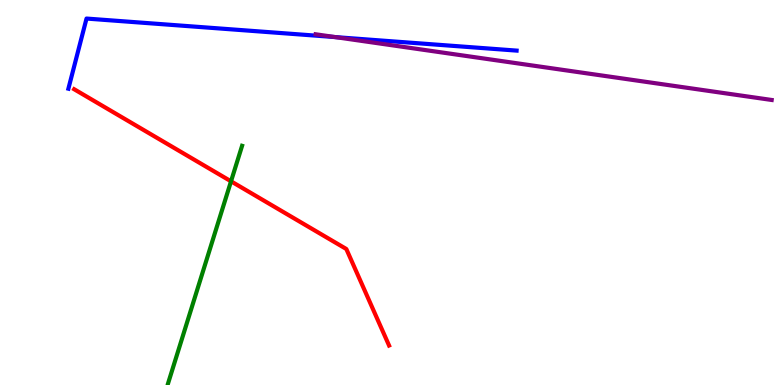[{'lines': ['blue', 'red'], 'intersections': []}, {'lines': ['green', 'red'], 'intersections': [{'x': 2.98, 'y': 5.29}]}, {'lines': ['purple', 'red'], 'intersections': []}, {'lines': ['blue', 'green'], 'intersections': []}, {'lines': ['blue', 'purple'], 'intersections': [{'x': 4.32, 'y': 9.04}]}, {'lines': ['green', 'purple'], 'intersections': []}]